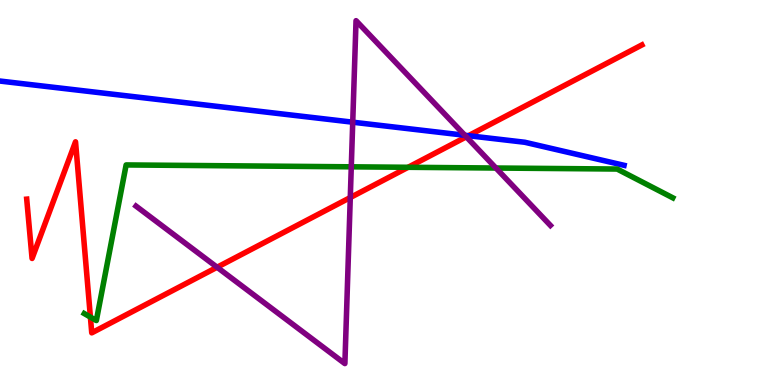[{'lines': ['blue', 'red'], 'intersections': [{'x': 6.04, 'y': 6.48}]}, {'lines': ['green', 'red'], 'intersections': [{'x': 1.17, 'y': 1.76}, {'x': 5.27, 'y': 5.65}]}, {'lines': ['purple', 'red'], 'intersections': [{'x': 2.8, 'y': 3.06}, {'x': 4.52, 'y': 4.87}, {'x': 6.02, 'y': 6.45}]}, {'lines': ['blue', 'green'], 'intersections': []}, {'lines': ['blue', 'purple'], 'intersections': [{'x': 4.55, 'y': 6.83}, {'x': 6.0, 'y': 6.49}]}, {'lines': ['green', 'purple'], 'intersections': [{'x': 4.53, 'y': 5.67}, {'x': 6.4, 'y': 5.64}]}]